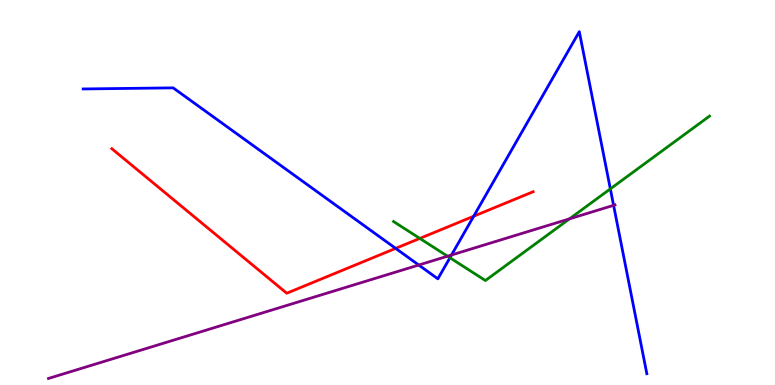[{'lines': ['blue', 'red'], 'intersections': [{'x': 5.11, 'y': 3.55}, {'x': 6.11, 'y': 4.38}]}, {'lines': ['green', 'red'], 'intersections': [{'x': 5.42, 'y': 3.81}]}, {'lines': ['purple', 'red'], 'intersections': []}, {'lines': ['blue', 'green'], 'intersections': [{'x': 5.81, 'y': 3.31}, {'x': 7.88, 'y': 5.09}]}, {'lines': ['blue', 'purple'], 'intersections': [{'x': 5.4, 'y': 3.12}, {'x': 5.83, 'y': 3.38}, {'x': 7.92, 'y': 4.67}]}, {'lines': ['green', 'purple'], 'intersections': [{'x': 5.77, 'y': 3.35}, {'x': 7.35, 'y': 4.32}]}]